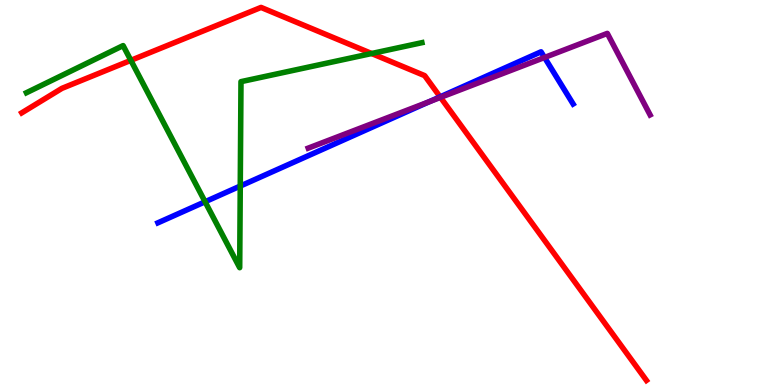[{'lines': ['blue', 'red'], 'intersections': [{'x': 5.68, 'y': 7.48}]}, {'lines': ['green', 'red'], 'intersections': [{'x': 1.69, 'y': 8.43}, {'x': 4.8, 'y': 8.61}]}, {'lines': ['purple', 'red'], 'intersections': [{'x': 5.68, 'y': 7.47}]}, {'lines': ['blue', 'green'], 'intersections': [{'x': 2.65, 'y': 4.76}, {'x': 3.1, 'y': 5.17}]}, {'lines': ['blue', 'purple'], 'intersections': [{'x': 5.54, 'y': 7.36}, {'x': 7.03, 'y': 8.51}]}, {'lines': ['green', 'purple'], 'intersections': []}]